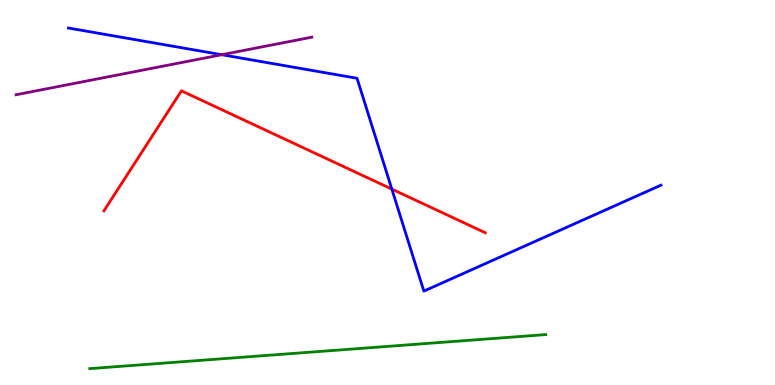[{'lines': ['blue', 'red'], 'intersections': [{'x': 5.06, 'y': 5.09}]}, {'lines': ['green', 'red'], 'intersections': []}, {'lines': ['purple', 'red'], 'intersections': []}, {'lines': ['blue', 'green'], 'intersections': []}, {'lines': ['blue', 'purple'], 'intersections': [{'x': 2.86, 'y': 8.58}]}, {'lines': ['green', 'purple'], 'intersections': []}]